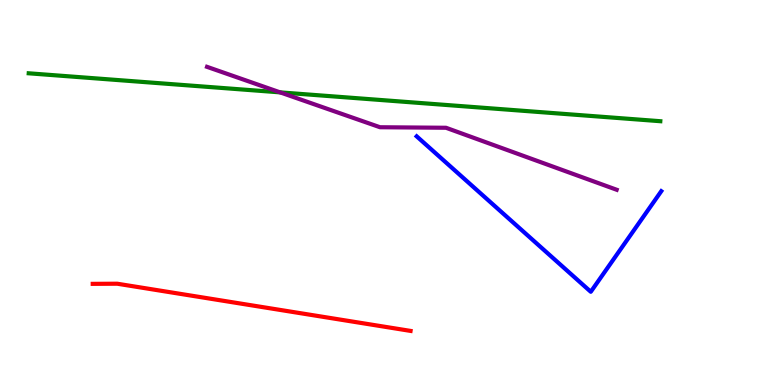[{'lines': ['blue', 'red'], 'intersections': []}, {'lines': ['green', 'red'], 'intersections': []}, {'lines': ['purple', 'red'], 'intersections': []}, {'lines': ['blue', 'green'], 'intersections': []}, {'lines': ['blue', 'purple'], 'intersections': []}, {'lines': ['green', 'purple'], 'intersections': [{'x': 3.61, 'y': 7.6}]}]